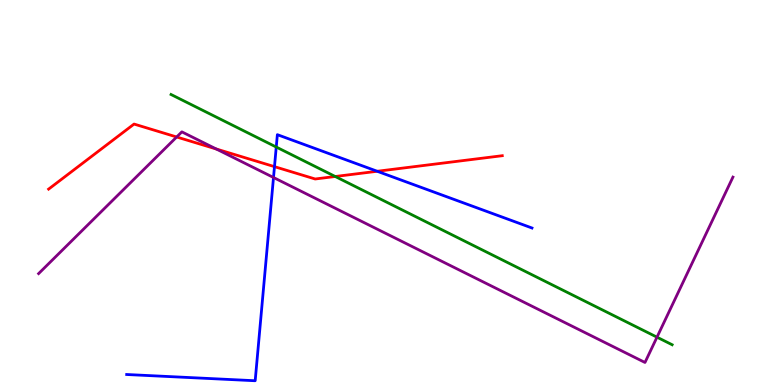[{'lines': ['blue', 'red'], 'intersections': [{'x': 3.54, 'y': 5.67}, {'x': 4.87, 'y': 5.55}]}, {'lines': ['green', 'red'], 'intersections': [{'x': 4.33, 'y': 5.42}]}, {'lines': ['purple', 'red'], 'intersections': [{'x': 2.28, 'y': 6.44}, {'x': 2.79, 'y': 6.13}]}, {'lines': ['blue', 'green'], 'intersections': [{'x': 3.56, 'y': 6.18}]}, {'lines': ['blue', 'purple'], 'intersections': [{'x': 3.53, 'y': 5.39}]}, {'lines': ['green', 'purple'], 'intersections': [{'x': 8.48, 'y': 1.24}]}]